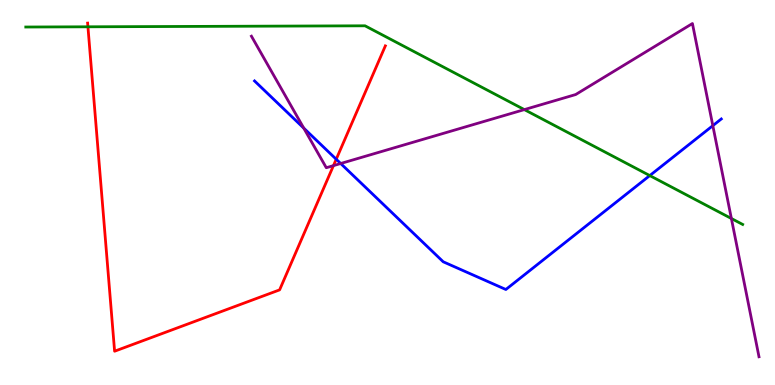[{'lines': ['blue', 'red'], 'intersections': [{'x': 4.34, 'y': 5.86}]}, {'lines': ['green', 'red'], 'intersections': [{'x': 1.13, 'y': 9.3}]}, {'lines': ['purple', 'red'], 'intersections': [{'x': 4.3, 'y': 5.7}]}, {'lines': ['blue', 'green'], 'intersections': [{'x': 8.38, 'y': 5.44}]}, {'lines': ['blue', 'purple'], 'intersections': [{'x': 3.92, 'y': 6.67}, {'x': 4.4, 'y': 5.75}, {'x': 9.2, 'y': 6.74}]}, {'lines': ['green', 'purple'], 'intersections': [{'x': 6.77, 'y': 7.15}, {'x': 9.44, 'y': 4.32}]}]